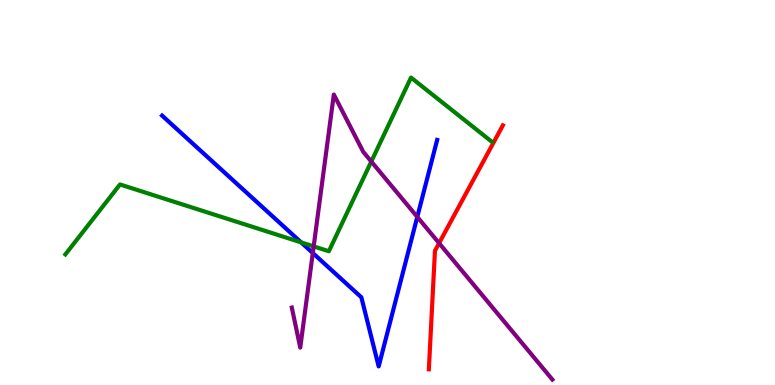[{'lines': ['blue', 'red'], 'intersections': []}, {'lines': ['green', 'red'], 'intersections': []}, {'lines': ['purple', 'red'], 'intersections': [{'x': 5.67, 'y': 3.68}]}, {'lines': ['blue', 'green'], 'intersections': [{'x': 3.89, 'y': 3.7}]}, {'lines': ['blue', 'purple'], 'intersections': [{'x': 4.04, 'y': 3.43}, {'x': 5.38, 'y': 4.37}]}, {'lines': ['green', 'purple'], 'intersections': [{'x': 4.05, 'y': 3.6}, {'x': 4.79, 'y': 5.8}]}]